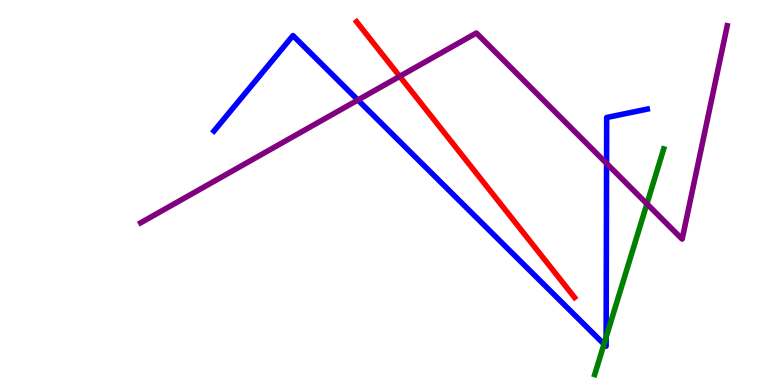[{'lines': ['blue', 'red'], 'intersections': []}, {'lines': ['green', 'red'], 'intersections': []}, {'lines': ['purple', 'red'], 'intersections': [{'x': 5.16, 'y': 8.02}]}, {'lines': ['blue', 'green'], 'intersections': [{'x': 7.79, 'y': 1.06}, {'x': 7.82, 'y': 1.24}]}, {'lines': ['blue', 'purple'], 'intersections': [{'x': 4.62, 'y': 7.4}, {'x': 7.83, 'y': 5.76}]}, {'lines': ['green', 'purple'], 'intersections': [{'x': 8.35, 'y': 4.71}]}]